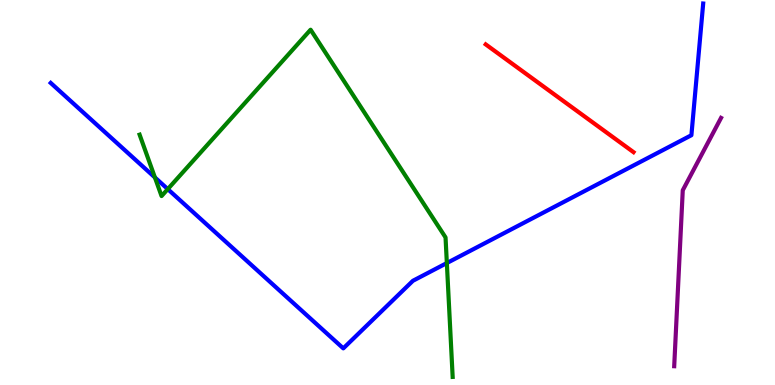[{'lines': ['blue', 'red'], 'intersections': []}, {'lines': ['green', 'red'], 'intersections': []}, {'lines': ['purple', 'red'], 'intersections': []}, {'lines': ['blue', 'green'], 'intersections': [{'x': 2.0, 'y': 5.39}, {'x': 2.16, 'y': 5.09}, {'x': 5.77, 'y': 3.17}]}, {'lines': ['blue', 'purple'], 'intersections': []}, {'lines': ['green', 'purple'], 'intersections': []}]